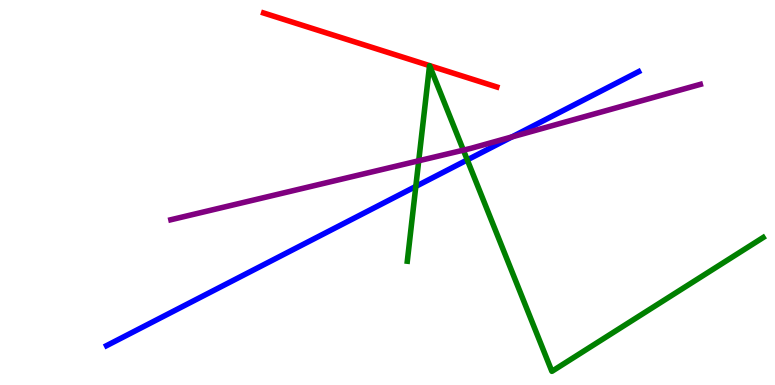[{'lines': ['blue', 'red'], 'intersections': []}, {'lines': ['green', 'red'], 'intersections': [{'x': 5.54, 'y': 8.3}, {'x': 5.54, 'y': 8.3}]}, {'lines': ['purple', 'red'], 'intersections': []}, {'lines': ['blue', 'green'], 'intersections': [{'x': 5.37, 'y': 5.16}, {'x': 6.03, 'y': 5.85}]}, {'lines': ['blue', 'purple'], 'intersections': [{'x': 6.61, 'y': 6.44}]}, {'lines': ['green', 'purple'], 'intersections': [{'x': 5.4, 'y': 5.82}, {'x': 5.98, 'y': 6.1}]}]